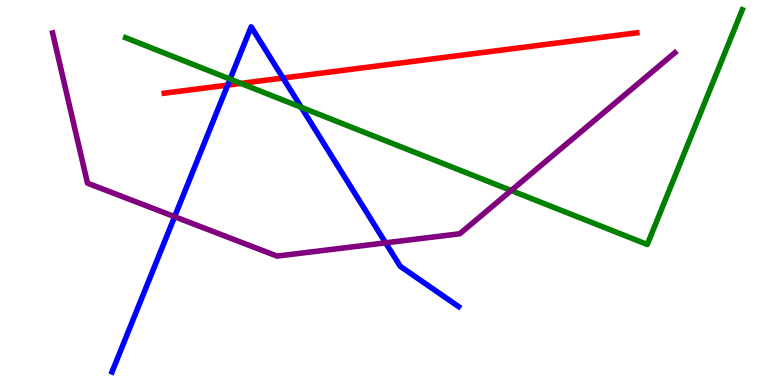[{'lines': ['blue', 'red'], 'intersections': [{'x': 2.94, 'y': 7.79}, {'x': 3.65, 'y': 7.97}]}, {'lines': ['green', 'red'], 'intersections': [{'x': 3.11, 'y': 7.83}]}, {'lines': ['purple', 'red'], 'intersections': []}, {'lines': ['blue', 'green'], 'intersections': [{'x': 2.97, 'y': 7.95}, {'x': 3.89, 'y': 7.21}]}, {'lines': ['blue', 'purple'], 'intersections': [{'x': 2.25, 'y': 4.37}, {'x': 4.98, 'y': 3.69}]}, {'lines': ['green', 'purple'], 'intersections': [{'x': 6.6, 'y': 5.05}]}]